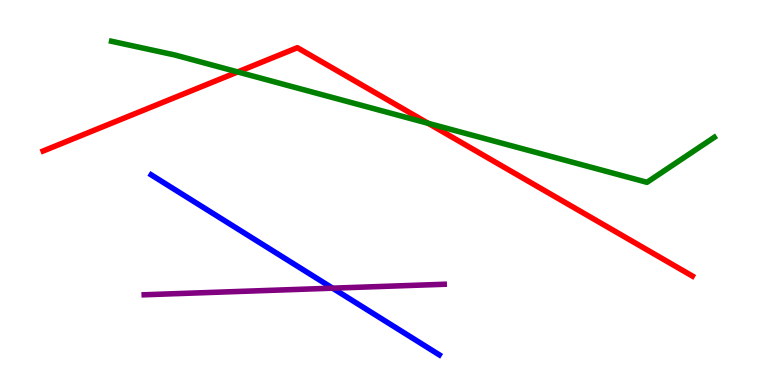[{'lines': ['blue', 'red'], 'intersections': []}, {'lines': ['green', 'red'], 'intersections': [{'x': 3.07, 'y': 8.13}, {'x': 5.52, 'y': 6.8}]}, {'lines': ['purple', 'red'], 'intersections': []}, {'lines': ['blue', 'green'], 'intersections': []}, {'lines': ['blue', 'purple'], 'intersections': [{'x': 4.29, 'y': 2.51}]}, {'lines': ['green', 'purple'], 'intersections': []}]